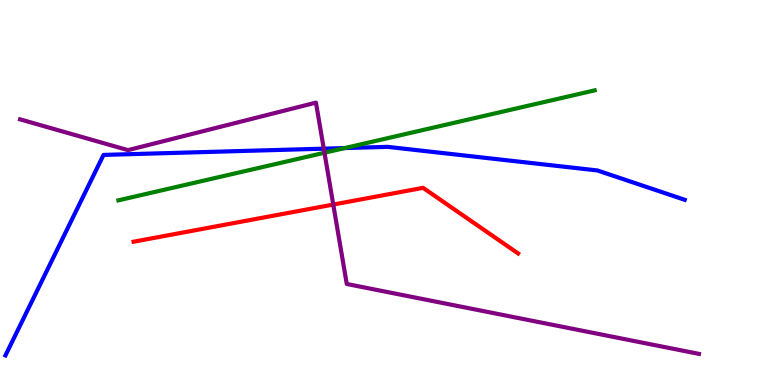[{'lines': ['blue', 'red'], 'intersections': []}, {'lines': ['green', 'red'], 'intersections': []}, {'lines': ['purple', 'red'], 'intersections': [{'x': 4.3, 'y': 4.69}]}, {'lines': ['blue', 'green'], 'intersections': [{'x': 4.45, 'y': 6.15}]}, {'lines': ['blue', 'purple'], 'intersections': [{'x': 4.18, 'y': 6.14}]}, {'lines': ['green', 'purple'], 'intersections': [{'x': 4.19, 'y': 6.03}]}]